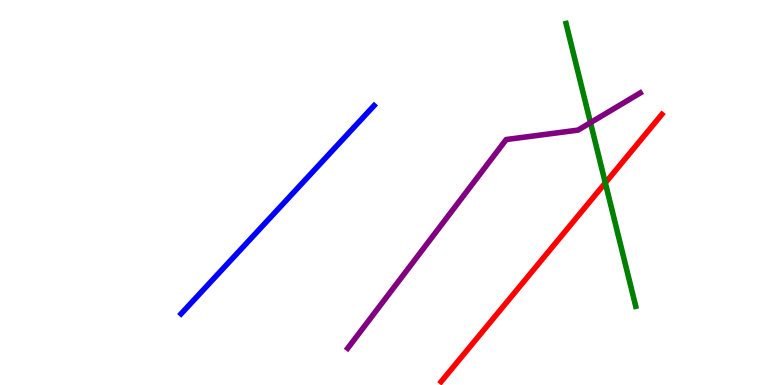[{'lines': ['blue', 'red'], 'intersections': []}, {'lines': ['green', 'red'], 'intersections': [{'x': 7.81, 'y': 5.25}]}, {'lines': ['purple', 'red'], 'intersections': []}, {'lines': ['blue', 'green'], 'intersections': []}, {'lines': ['blue', 'purple'], 'intersections': []}, {'lines': ['green', 'purple'], 'intersections': [{'x': 7.62, 'y': 6.81}]}]